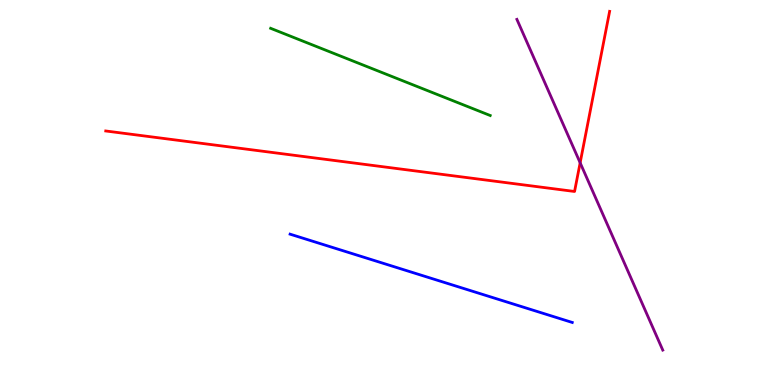[{'lines': ['blue', 'red'], 'intersections': []}, {'lines': ['green', 'red'], 'intersections': []}, {'lines': ['purple', 'red'], 'intersections': [{'x': 7.49, 'y': 5.77}]}, {'lines': ['blue', 'green'], 'intersections': []}, {'lines': ['blue', 'purple'], 'intersections': []}, {'lines': ['green', 'purple'], 'intersections': []}]